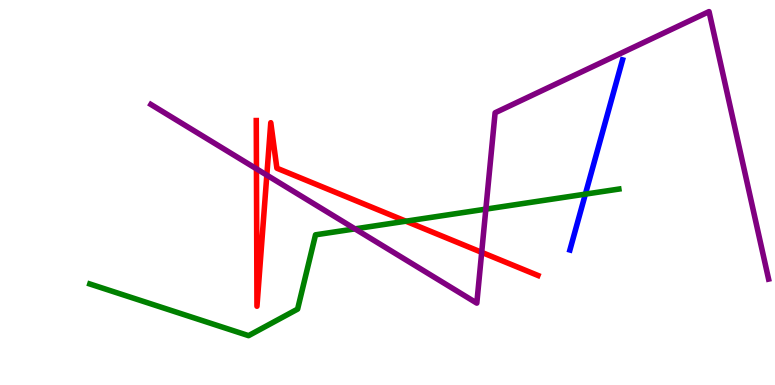[{'lines': ['blue', 'red'], 'intersections': []}, {'lines': ['green', 'red'], 'intersections': [{'x': 5.24, 'y': 4.25}]}, {'lines': ['purple', 'red'], 'intersections': [{'x': 3.31, 'y': 5.62}, {'x': 3.44, 'y': 5.45}, {'x': 6.22, 'y': 3.45}]}, {'lines': ['blue', 'green'], 'intersections': [{'x': 7.55, 'y': 4.96}]}, {'lines': ['blue', 'purple'], 'intersections': []}, {'lines': ['green', 'purple'], 'intersections': [{'x': 4.58, 'y': 4.06}, {'x': 6.27, 'y': 4.57}]}]